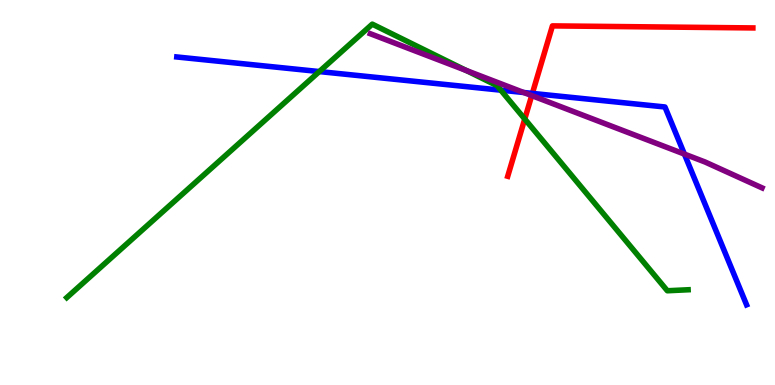[{'lines': ['blue', 'red'], 'intersections': [{'x': 6.87, 'y': 7.57}]}, {'lines': ['green', 'red'], 'intersections': [{'x': 6.77, 'y': 6.91}]}, {'lines': ['purple', 'red'], 'intersections': [{'x': 6.86, 'y': 7.52}]}, {'lines': ['blue', 'green'], 'intersections': [{'x': 4.12, 'y': 8.14}, {'x': 6.46, 'y': 7.66}]}, {'lines': ['blue', 'purple'], 'intersections': [{'x': 6.76, 'y': 7.6}, {'x': 8.83, 'y': 6.0}]}, {'lines': ['green', 'purple'], 'intersections': [{'x': 6.02, 'y': 8.17}]}]